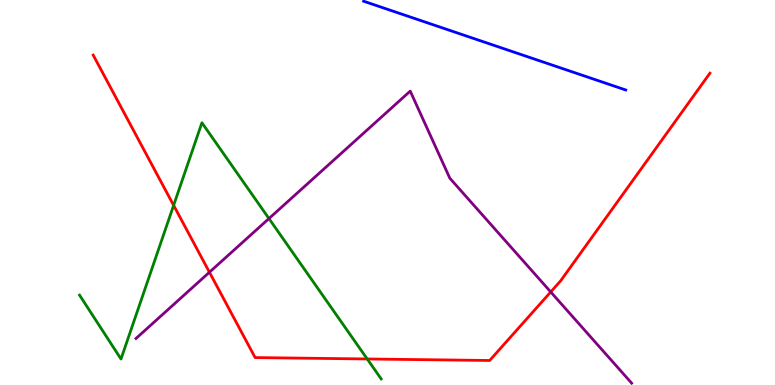[{'lines': ['blue', 'red'], 'intersections': []}, {'lines': ['green', 'red'], 'intersections': [{'x': 2.24, 'y': 4.67}, {'x': 4.74, 'y': 0.676}]}, {'lines': ['purple', 'red'], 'intersections': [{'x': 2.7, 'y': 2.93}, {'x': 7.11, 'y': 2.42}]}, {'lines': ['blue', 'green'], 'intersections': []}, {'lines': ['blue', 'purple'], 'intersections': []}, {'lines': ['green', 'purple'], 'intersections': [{'x': 3.47, 'y': 4.32}]}]